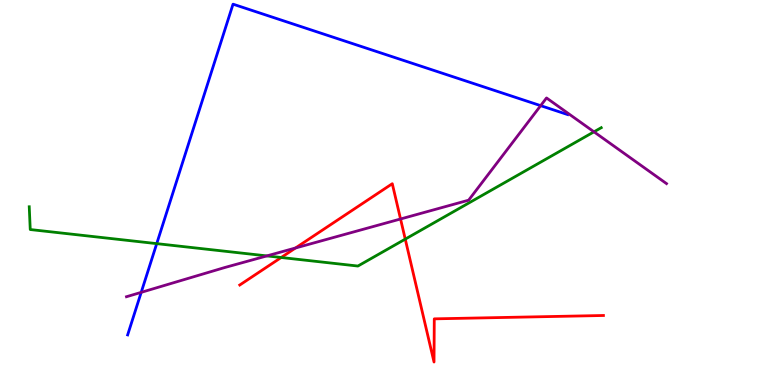[{'lines': ['blue', 'red'], 'intersections': []}, {'lines': ['green', 'red'], 'intersections': [{'x': 3.63, 'y': 3.31}, {'x': 5.23, 'y': 3.79}]}, {'lines': ['purple', 'red'], 'intersections': [{'x': 3.81, 'y': 3.56}, {'x': 5.17, 'y': 4.31}]}, {'lines': ['blue', 'green'], 'intersections': [{'x': 2.02, 'y': 3.67}]}, {'lines': ['blue', 'purple'], 'intersections': [{'x': 1.82, 'y': 2.41}, {'x': 6.98, 'y': 7.26}]}, {'lines': ['green', 'purple'], 'intersections': [{'x': 3.44, 'y': 3.35}, {'x': 7.66, 'y': 6.58}]}]